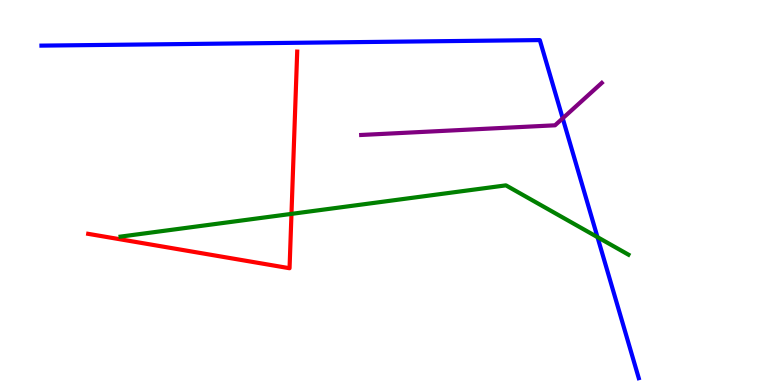[{'lines': ['blue', 'red'], 'intersections': []}, {'lines': ['green', 'red'], 'intersections': [{'x': 3.76, 'y': 4.44}]}, {'lines': ['purple', 'red'], 'intersections': []}, {'lines': ['blue', 'green'], 'intersections': [{'x': 7.71, 'y': 3.84}]}, {'lines': ['blue', 'purple'], 'intersections': [{'x': 7.26, 'y': 6.93}]}, {'lines': ['green', 'purple'], 'intersections': []}]